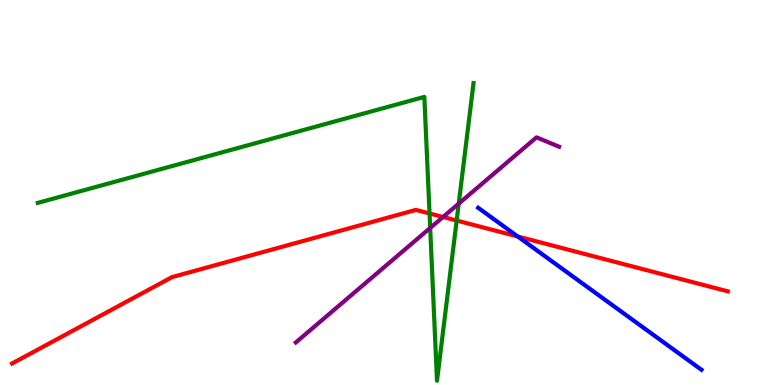[{'lines': ['blue', 'red'], 'intersections': [{'x': 6.68, 'y': 3.86}]}, {'lines': ['green', 'red'], 'intersections': [{'x': 5.54, 'y': 4.46}, {'x': 5.89, 'y': 4.27}]}, {'lines': ['purple', 'red'], 'intersections': [{'x': 5.72, 'y': 4.36}]}, {'lines': ['blue', 'green'], 'intersections': []}, {'lines': ['blue', 'purple'], 'intersections': []}, {'lines': ['green', 'purple'], 'intersections': [{'x': 5.55, 'y': 4.08}, {'x': 5.92, 'y': 4.71}]}]